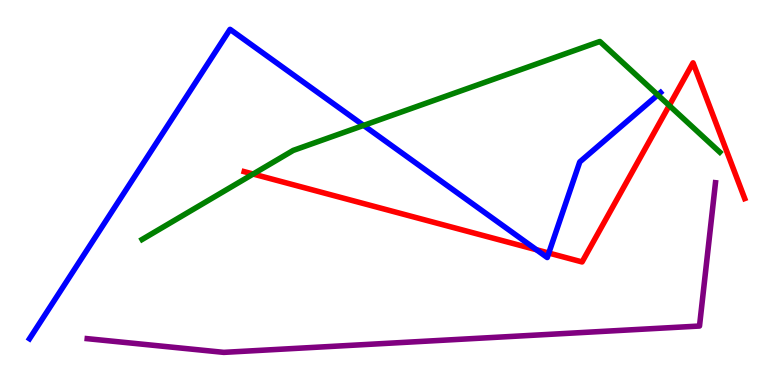[{'lines': ['blue', 'red'], 'intersections': [{'x': 6.92, 'y': 3.51}, {'x': 7.08, 'y': 3.43}]}, {'lines': ['green', 'red'], 'intersections': [{'x': 3.27, 'y': 5.48}, {'x': 8.64, 'y': 7.26}]}, {'lines': ['purple', 'red'], 'intersections': []}, {'lines': ['blue', 'green'], 'intersections': [{'x': 4.69, 'y': 6.74}, {'x': 8.49, 'y': 7.53}]}, {'lines': ['blue', 'purple'], 'intersections': []}, {'lines': ['green', 'purple'], 'intersections': []}]